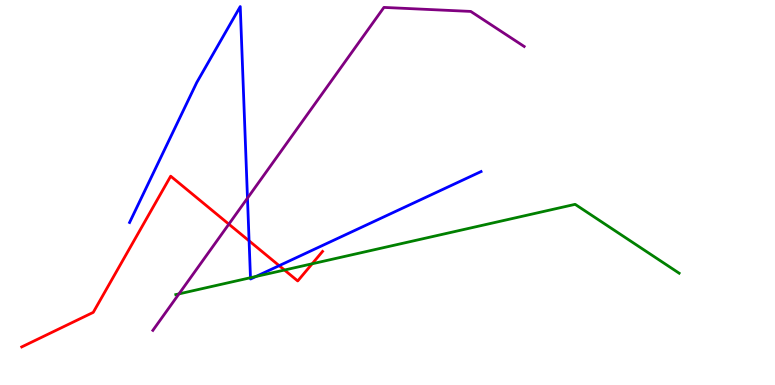[{'lines': ['blue', 'red'], 'intersections': [{'x': 3.21, 'y': 3.74}, {'x': 3.6, 'y': 3.1}]}, {'lines': ['green', 'red'], 'intersections': [{'x': 3.67, 'y': 2.99}, {'x': 4.03, 'y': 3.15}]}, {'lines': ['purple', 'red'], 'intersections': [{'x': 2.95, 'y': 4.18}]}, {'lines': ['blue', 'green'], 'intersections': [{'x': 3.23, 'y': 2.79}, {'x': 3.3, 'y': 2.82}]}, {'lines': ['blue', 'purple'], 'intersections': [{'x': 3.19, 'y': 4.85}]}, {'lines': ['green', 'purple'], 'intersections': [{'x': 2.31, 'y': 2.37}]}]